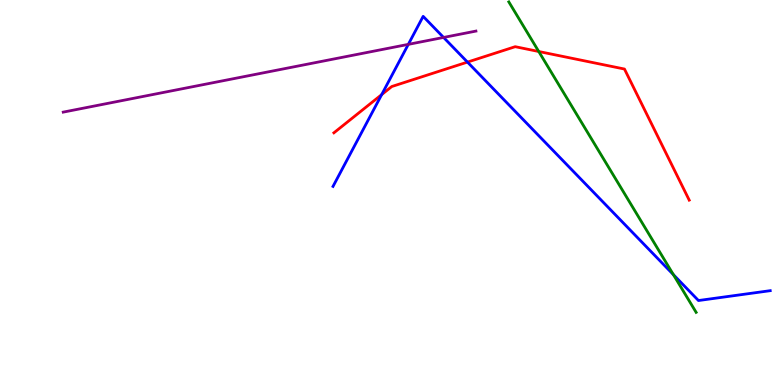[{'lines': ['blue', 'red'], 'intersections': [{'x': 4.92, 'y': 7.54}, {'x': 6.03, 'y': 8.39}]}, {'lines': ['green', 'red'], 'intersections': [{'x': 6.95, 'y': 8.66}]}, {'lines': ['purple', 'red'], 'intersections': []}, {'lines': ['blue', 'green'], 'intersections': [{'x': 8.69, 'y': 2.87}]}, {'lines': ['blue', 'purple'], 'intersections': [{'x': 5.27, 'y': 8.85}, {'x': 5.72, 'y': 9.03}]}, {'lines': ['green', 'purple'], 'intersections': []}]